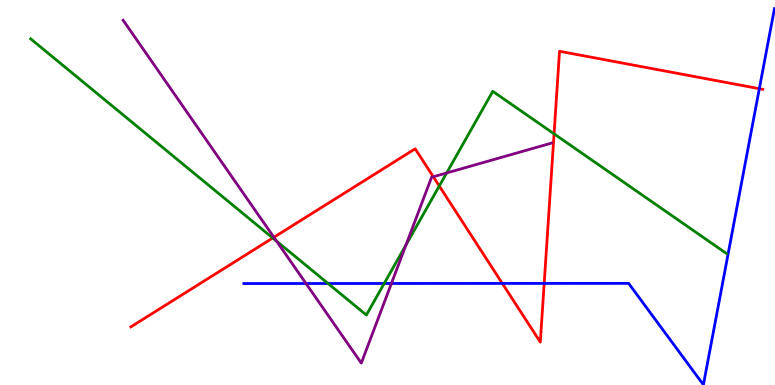[{'lines': ['blue', 'red'], 'intersections': [{'x': 6.48, 'y': 2.64}, {'x': 7.02, 'y': 2.64}, {'x': 9.8, 'y': 7.7}]}, {'lines': ['green', 'red'], 'intersections': [{'x': 3.52, 'y': 3.82}, {'x': 5.67, 'y': 5.17}, {'x': 7.15, 'y': 6.52}]}, {'lines': ['purple', 'red'], 'intersections': [{'x': 3.53, 'y': 3.84}, {'x': 5.59, 'y': 5.41}]}, {'lines': ['blue', 'green'], 'intersections': [{'x': 4.23, 'y': 2.64}, {'x': 4.96, 'y': 2.64}]}, {'lines': ['blue', 'purple'], 'intersections': [{'x': 3.95, 'y': 2.64}, {'x': 5.05, 'y': 2.64}]}, {'lines': ['green', 'purple'], 'intersections': [{'x': 3.57, 'y': 3.74}, {'x': 5.24, 'y': 3.64}, {'x': 5.76, 'y': 5.51}]}]